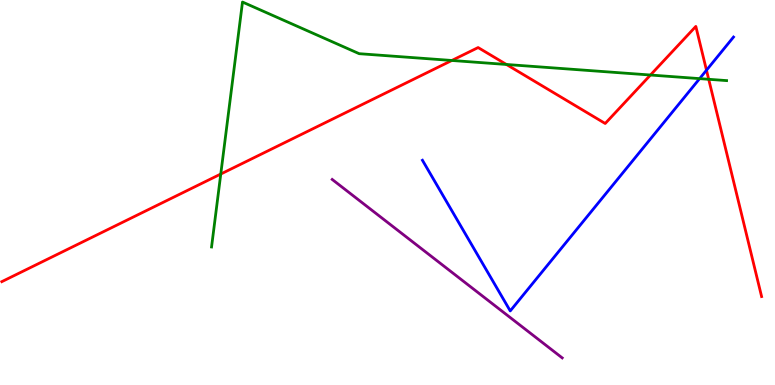[{'lines': ['blue', 'red'], 'intersections': [{'x': 9.12, 'y': 8.18}]}, {'lines': ['green', 'red'], 'intersections': [{'x': 2.85, 'y': 5.48}, {'x': 5.83, 'y': 8.43}, {'x': 6.53, 'y': 8.33}, {'x': 8.39, 'y': 8.05}, {'x': 9.14, 'y': 7.94}]}, {'lines': ['purple', 'red'], 'intersections': []}, {'lines': ['blue', 'green'], 'intersections': [{'x': 9.03, 'y': 7.96}]}, {'lines': ['blue', 'purple'], 'intersections': []}, {'lines': ['green', 'purple'], 'intersections': []}]